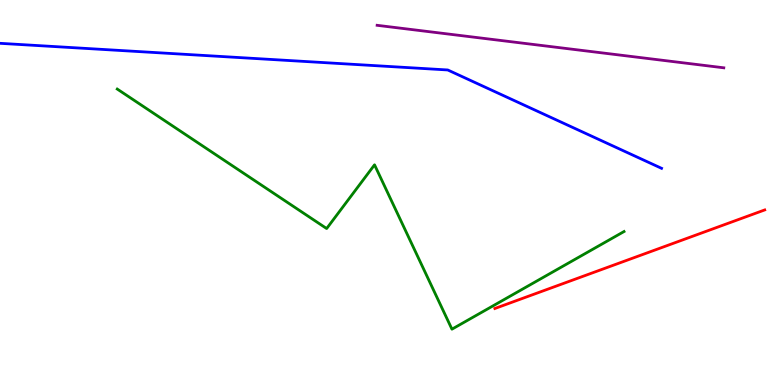[{'lines': ['blue', 'red'], 'intersections': []}, {'lines': ['green', 'red'], 'intersections': []}, {'lines': ['purple', 'red'], 'intersections': []}, {'lines': ['blue', 'green'], 'intersections': []}, {'lines': ['blue', 'purple'], 'intersections': []}, {'lines': ['green', 'purple'], 'intersections': []}]